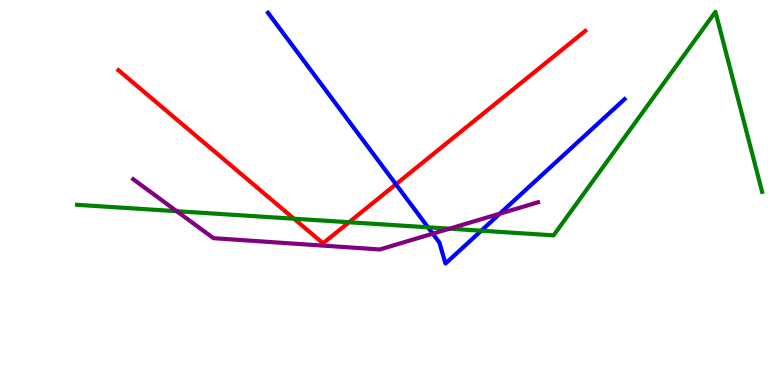[{'lines': ['blue', 'red'], 'intersections': [{'x': 5.11, 'y': 5.21}]}, {'lines': ['green', 'red'], 'intersections': [{'x': 3.79, 'y': 4.32}, {'x': 4.5, 'y': 4.23}]}, {'lines': ['purple', 'red'], 'intersections': []}, {'lines': ['blue', 'green'], 'intersections': [{'x': 5.52, 'y': 4.1}, {'x': 6.21, 'y': 4.01}]}, {'lines': ['blue', 'purple'], 'intersections': [{'x': 5.58, 'y': 3.93}, {'x': 6.45, 'y': 4.45}]}, {'lines': ['green', 'purple'], 'intersections': [{'x': 2.28, 'y': 4.51}, {'x': 5.8, 'y': 4.06}]}]